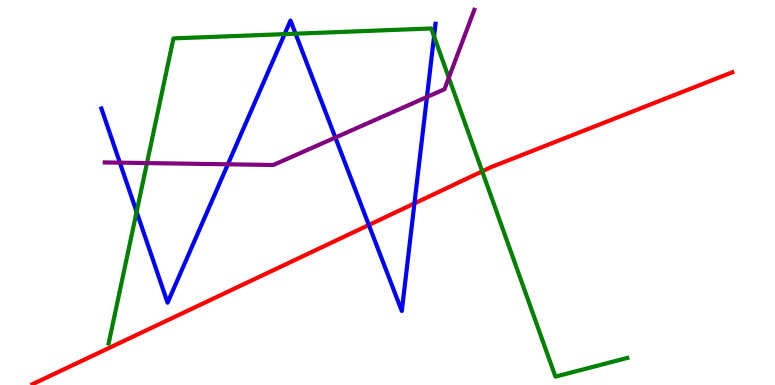[{'lines': ['blue', 'red'], 'intersections': [{'x': 4.76, 'y': 4.16}, {'x': 5.35, 'y': 4.72}]}, {'lines': ['green', 'red'], 'intersections': [{'x': 6.22, 'y': 5.55}]}, {'lines': ['purple', 'red'], 'intersections': []}, {'lines': ['blue', 'green'], 'intersections': [{'x': 1.76, 'y': 4.5}, {'x': 3.67, 'y': 9.11}, {'x': 3.81, 'y': 9.12}, {'x': 5.6, 'y': 9.06}]}, {'lines': ['blue', 'purple'], 'intersections': [{'x': 1.55, 'y': 5.77}, {'x': 2.94, 'y': 5.73}, {'x': 4.33, 'y': 6.43}, {'x': 5.51, 'y': 7.48}]}, {'lines': ['green', 'purple'], 'intersections': [{'x': 1.9, 'y': 5.76}, {'x': 5.79, 'y': 7.98}]}]